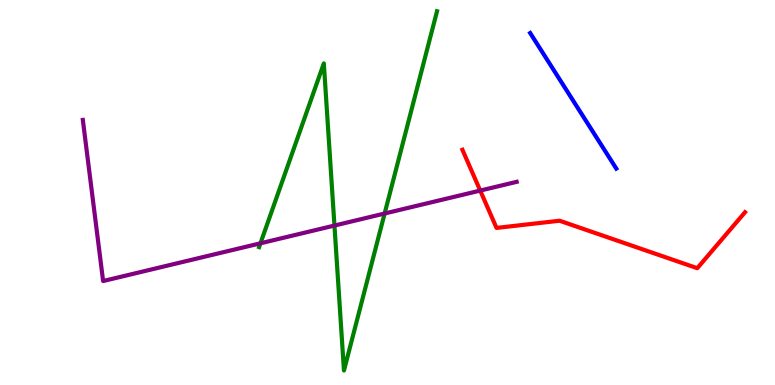[{'lines': ['blue', 'red'], 'intersections': []}, {'lines': ['green', 'red'], 'intersections': []}, {'lines': ['purple', 'red'], 'intersections': [{'x': 6.2, 'y': 5.05}]}, {'lines': ['blue', 'green'], 'intersections': []}, {'lines': ['blue', 'purple'], 'intersections': []}, {'lines': ['green', 'purple'], 'intersections': [{'x': 3.36, 'y': 3.68}, {'x': 4.32, 'y': 4.14}, {'x': 4.96, 'y': 4.45}]}]